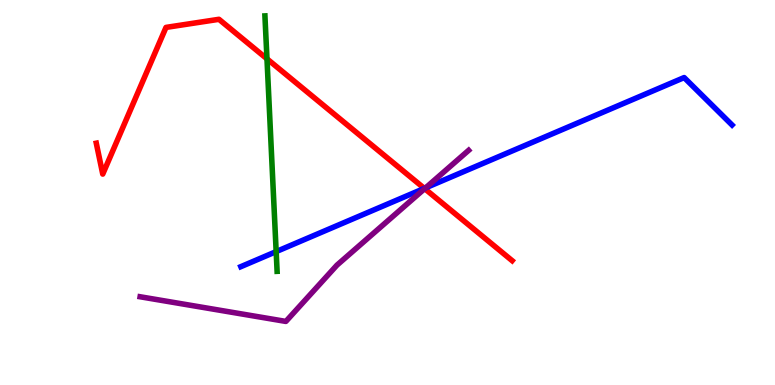[{'lines': ['blue', 'red'], 'intersections': [{'x': 5.48, 'y': 5.11}]}, {'lines': ['green', 'red'], 'intersections': [{'x': 3.44, 'y': 8.47}]}, {'lines': ['purple', 'red'], 'intersections': [{'x': 5.48, 'y': 5.1}]}, {'lines': ['blue', 'green'], 'intersections': [{'x': 3.56, 'y': 3.46}]}, {'lines': ['blue', 'purple'], 'intersections': [{'x': 5.49, 'y': 5.12}]}, {'lines': ['green', 'purple'], 'intersections': []}]